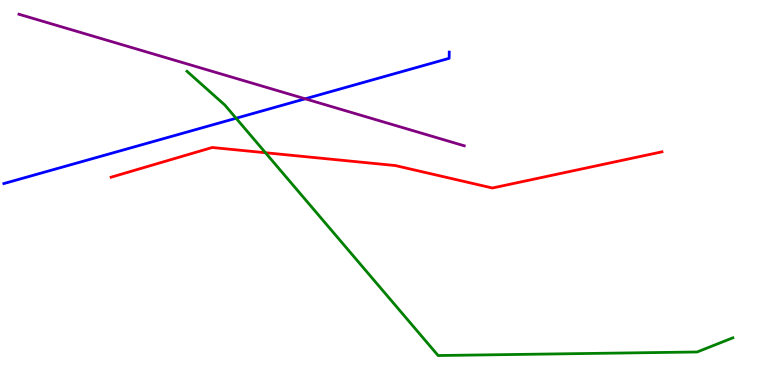[{'lines': ['blue', 'red'], 'intersections': []}, {'lines': ['green', 'red'], 'intersections': [{'x': 3.43, 'y': 6.03}]}, {'lines': ['purple', 'red'], 'intersections': []}, {'lines': ['blue', 'green'], 'intersections': [{'x': 3.05, 'y': 6.93}]}, {'lines': ['blue', 'purple'], 'intersections': [{'x': 3.94, 'y': 7.43}]}, {'lines': ['green', 'purple'], 'intersections': []}]